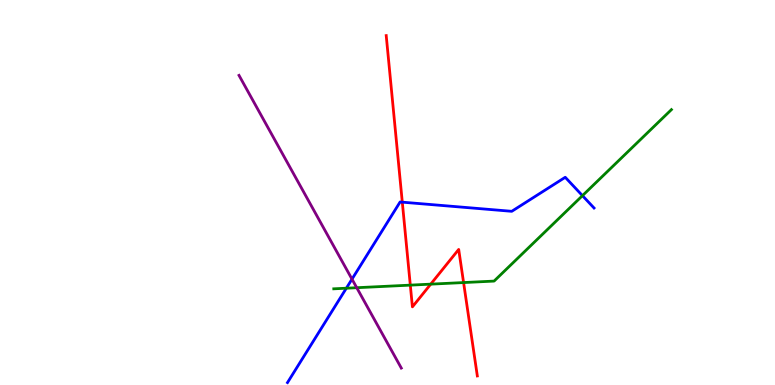[{'lines': ['blue', 'red'], 'intersections': [{'x': 5.19, 'y': 4.75}]}, {'lines': ['green', 'red'], 'intersections': [{'x': 5.29, 'y': 2.59}, {'x': 5.56, 'y': 2.62}, {'x': 5.98, 'y': 2.66}]}, {'lines': ['purple', 'red'], 'intersections': []}, {'lines': ['blue', 'green'], 'intersections': [{'x': 4.47, 'y': 2.51}, {'x': 7.52, 'y': 4.92}]}, {'lines': ['blue', 'purple'], 'intersections': [{'x': 4.54, 'y': 2.75}]}, {'lines': ['green', 'purple'], 'intersections': [{'x': 4.6, 'y': 2.53}]}]